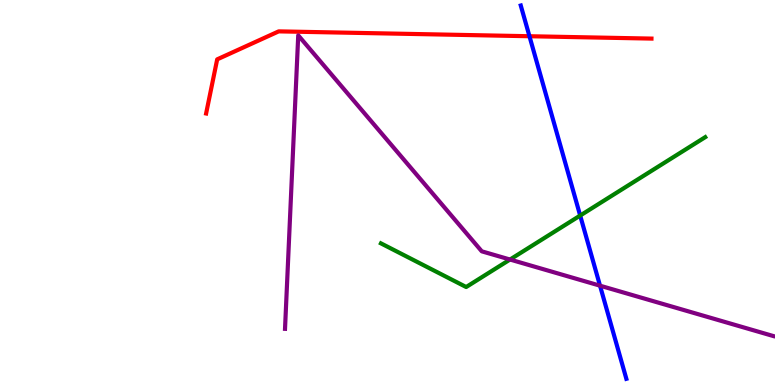[{'lines': ['blue', 'red'], 'intersections': [{'x': 6.83, 'y': 9.06}]}, {'lines': ['green', 'red'], 'intersections': []}, {'lines': ['purple', 'red'], 'intersections': []}, {'lines': ['blue', 'green'], 'intersections': [{'x': 7.49, 'y': 4.4}]}, {'lines': ['blue', 'purple'], 'intersections': [{'x': 7.74, 'y': 2.58}]}, {'lines': ['green', 'purple'], 'intersections': [{'x': 6.58, 'y': 3.26}]}]